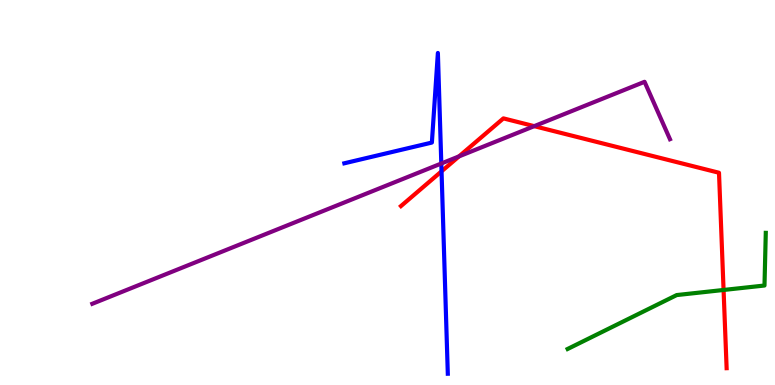[{'lines': ['blue', 'red'], 'intersections': [{'x': 5.7, 'y': 5.55}]}, {'lines': ['green', 'red'], 'intersections': [{'x': 9.34, 'y': 2.47}]}, {'lines': ['purple', 'red'], 'intersections': [{'x': 5.92, 'y': 5.94}, {'x': 6.89, 'y': 6.72}]}, {'lines': ['blue', 'green'], 'intersections': []}, {'lines': ['blue', 'purple'], 'intersections': [{'x': 5.69, 'y': 5.75}]}, {'lines': ['green', 'purple'], 'intersections': []}]